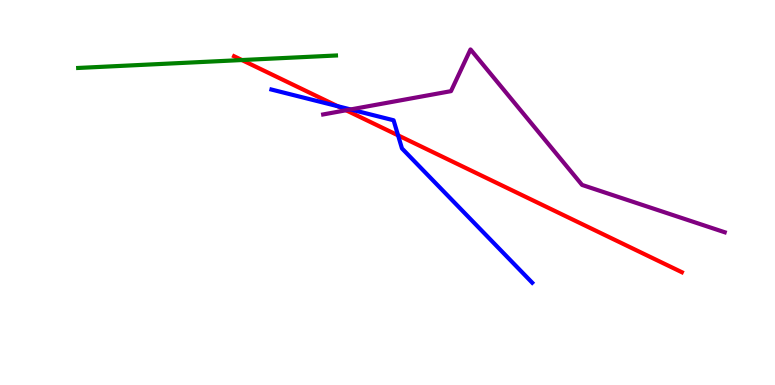[{'lines': ['blue', 'red'], 'intersections': [{'x': 4.36, 'y': 7.24}, {'x': 5.14, 'y': 6.48}]}, {'lines': ['green', 'red'], 'intersections': [{'x': 3.12, 'y': 8.44}]}, {'lines': ['purple', 'red'], 'intersections': [{'x': 4.47, 'y': 7.14}]}, {'lines': ['blue', 'green'], 'intersections': []}, {'lines': ['blue', 'purple'], 'intersections': [{'x': 4.52, 'y': 7.16}]}, {'lines': ['green', 'purple'], 'intersections': []}]